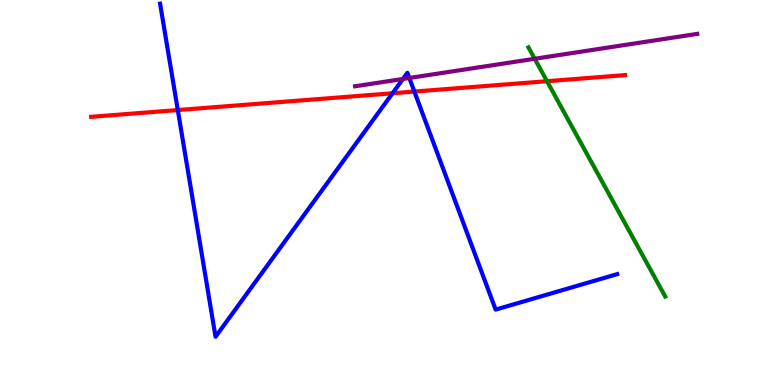[{'lines': ['blue', 'red'], 'intersections': [{'x': 2.29, 'y': 7.14}, {'x': 5.06, 'y': 7.58}, {'x': 5.35, 'y': 7.62}]}, {'lines': ['green', 'red'], 'intersections': [{'x': 7.06, 'y': 7.89}]}, {'lines': ['purple', 'red'], 'intersections': []}, {'lines': ['blue', 'green'], 'intersections': []}, {'lines': ['blue', 'purple'], 'intersections': [{'x': 5.2, 'y': 7.95}, {'x': 5.28, 'y': 7.97}]}, {'lines': ['green', 'purple'], 'intersections': [{'x': 6.9, 'y': 8.47}]}]